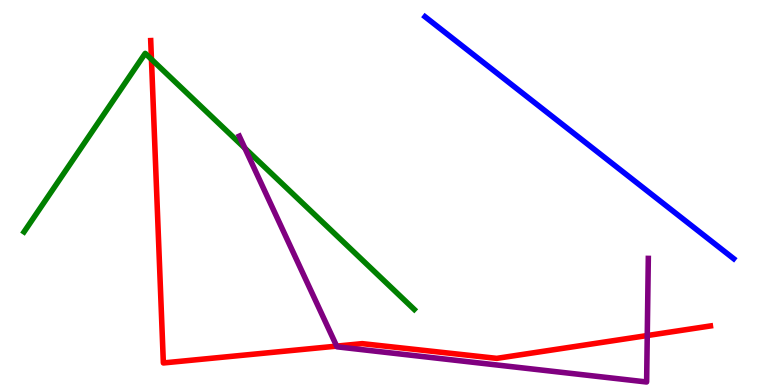[{'lines': ['blue', 'red'], 'intersections': []}, {'lines': ['green', 'red'], 'intersections': [{'x': 1.95, 'y': 8.46}]}, {'lines': ['purple', 'red'], 'intersections': [{'x': 4.34, 'y': 1.01}, {'x': 8.35, 'y': 1.28}]}, {'lines': ['blue', 'green'], 'intersections': []}, {'lines': ['blue', 'purple'], 'intersections': []}, {'lines': ['green', 'purple'], 'intersections': [{'x': 3.16, 'y': 6.15}]}]